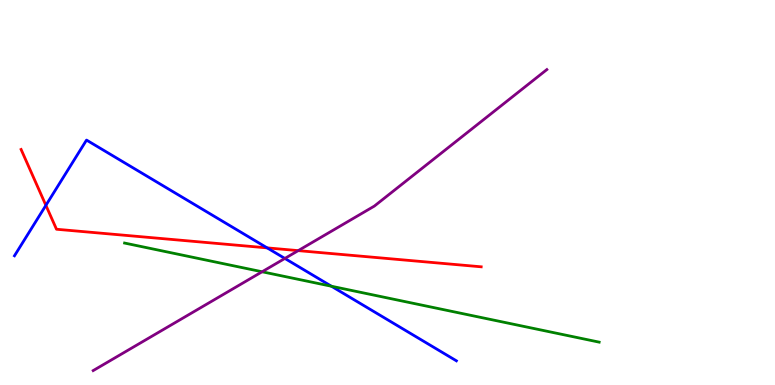[{'lines': ['blue', 'red'], 'intersections': [{'x': 0.592, 'y': 4.67}, {'x': 3.45, 'y': 3.56}]}, {'lines': ['green', 'red'], 'intersections': []}, {'lines': ['purple', 'red'], 'intersections': [{'x': 3.85, 'y': 3.49}]}, {'lines': ['blue', 'green'], 'intersections': [{'x': 4.28, 'y': 2.57}]}, {'lines': ['blue', 'purple'], 'intersections': [{'x': 3.68, 'y': 3.29}]}, {'lines': ['green', 'purple'], 'intersections': [{'x': 3.38, 'y': 2.94}]}]